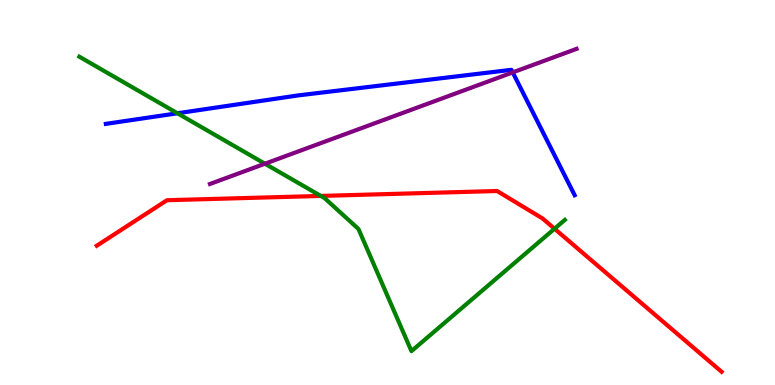[{'lines': ['blue', 'red'], 'intersections': []}, {'lines': ['green', 'red'], 'intersections': [{'x': 4.14, 'y': 4.91}, {'x': 7.16, 'y': 4.06}]}, {'lines': ['purple', 'red'], 'intersections': []}, {'lines': ['blue', 'green'], 'intersections': [{'x': 2.29, 'y': 7.06}]}, {'lines': ['blue', 'purple'], 'intersections': [{'x': 6.62, 'y': 8.12}]}, {'lines': ['green', 'purple'], 'intersections': [{'x': 3.42, 'y': 5.75}]}]